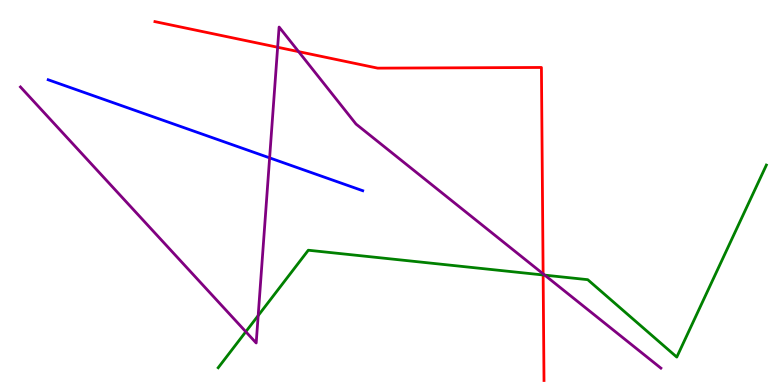[{'lines': ['blue', 'red'], 'intersections': []}, {'lines': ['green', 'red'], 'intersections': [{'x': 7.01, 'y': 2.86}]}, {'lines': ['purple', 'red'], 'intersections': [{'x': 3.58, 'y': 8.77}, {'x': 3.85, 'y': 8.66}, {'x': 7.01, 'y': 2.89}]}, {'lines': ['blue', 'green'], 'intersections': []}, {'lines': ['blue', 'purple'], 'intersections': [{'x': 3.48, 'y': 5.9}]}, {'lines': ['green', 'purple'], 'intersections': [{'x': 3.17, 'y': 1.38}, {'x': 3.33, 'y': 1.8}, {'x': 7.03, 'y': 2.85}]}]